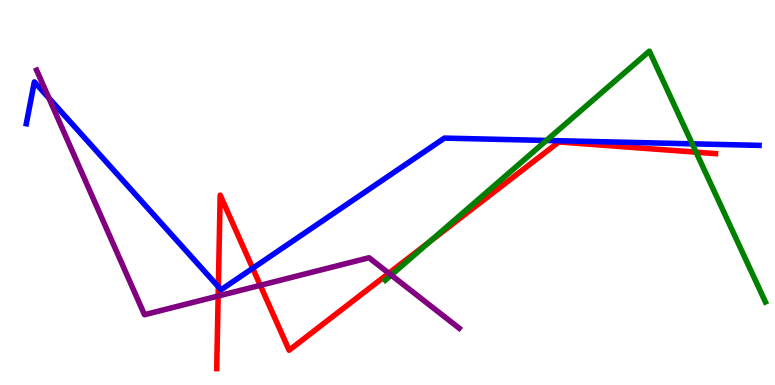[{'lines': ['blue', 'red'], 'intersections': [{'x': 2.82, 'y': 2.55}, {'x': 3.26, 'y': 3.03}]}, {'lines': ['green', 'red'], 'intersections': [{'x': 5.55, 'y': 3.73}, {'x': 8.98, 'y': 6.05}]}, {'lines': ['purple', 'red'], 'intersections': [{'x': 2.81, 'y': 2.31}, {'x': 3.36, 'y': 2.59}, {'x': 5.02, 'y': 2.9}]}, {'lines': ['blue', 'green'], 'intersections': [{'x': 7.05, 'y': 6.35}, {'x': 8.93, 'y': 6.26}]}, {'lines': ['blue', 'purple'], 'intersections': [{'x': 0.631, 'y': 7.45}]}, {'lines': ['green', 'purple'], 'intersections': [{'x': 5.05, 'y': 2.85}]}]